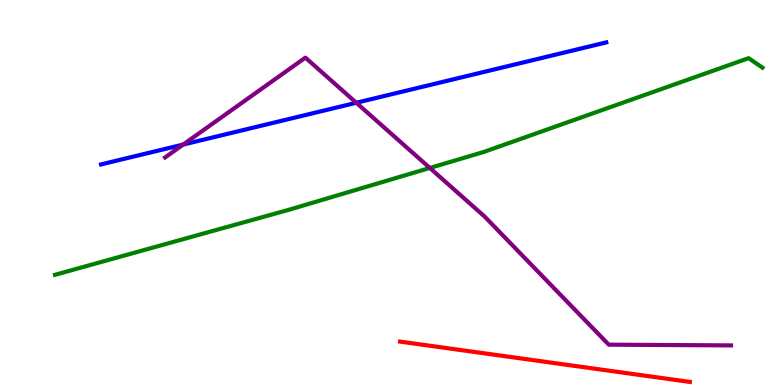[{'lines': ['blue', 'red'], 'intersections': []}, {'lines': ['green', 'red'], 'intersections': []}, {'lines': ['purple', 'red'], 'intersections': []}, {'lines': ['blue', 'green'], 'intersections': []}, {'lines': ['blue', 'purple'], 'intersections': [{'x': 2.36, 'y': 6.24}, {'x': 4.6, 'y': 7.33}]}, {'lines': ['green', 'purple'], 'intersections': [{'x': 5.55, 'y': 5.64}]}]